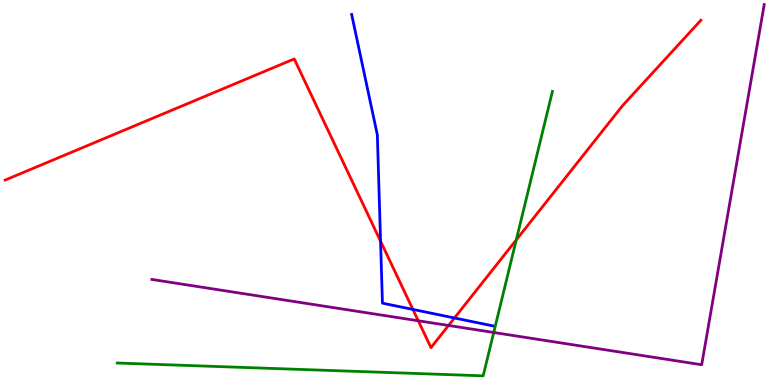[{'lines': ['blue', 'red'], 'intersections': [{'x': 4.91, 'y': 3.74}, {'x': 5.33, 'y': 1.96}, {'x': 5.86, 'y': 1.74}]}, {'lines': ['green', 'red'], 'intersections': [{'x': 6.66, 'y': 3.77}]}, {'lines': ['purple', 'red'], 'intersections': [{'x': 5.4, 'y': 1.67}, {'x': 5.79, 'y': 1.55}]}, {'lines': ['blue', 'green'], 'intersections': []}, {'lines': ['blue', 'purple'], 'intersections': []}, {'lines': ['green', 'purple'], 'intersections': [{'x': 6.37, 'y': 1.36}]}]